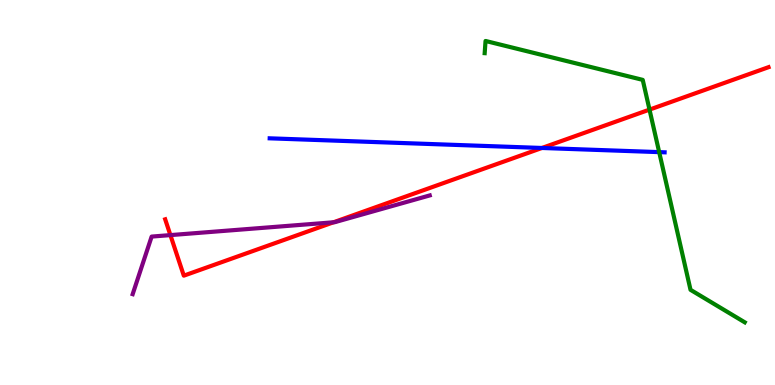[{'lines': ['blue', 'red'], 'intersections': [{'x': 6.99, 'y': 6.16}]}, {'lines': ['green', 'red'], 'intersections': [{'x': 8.38, 'y': 7.15}]}, {'lines': ['purple', 'red'], 'intersections': [{'x': 2.2, 'y': 3.89}, {'x': 4.3, 'y': 4.23}]}, {'lines': ['blue', 'green'], 'intersections': [{'x': 8.51, 'y': 6.05}]}, {'lines': ['blue', 'purple'], 'intersections': []}, {'lines': ['green', 'purple'], 'intersections': []}]